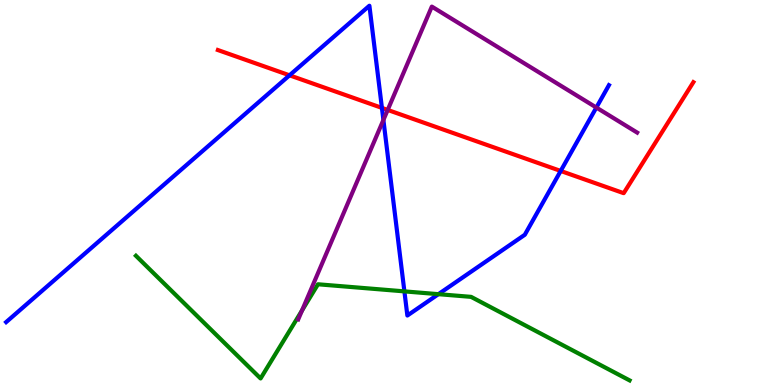[{'lines': ['blue', 'red'], 'intersections': [{'x': 3.74, 'y': 8.04}, {'x': 4.93, 'y': 7.2}, {'x': 7.23, 'y': 5.56}]}, {'lines': ['green', 'red'], 'intersections': []}, {'lines': ['purple', 'red'], 'intersections': [{'x': 5.0, 'y': 7.14}]}, {'lines': ['blue', 'green'], 'intersections': [{'x': 5.22, 'y': 2.43}, {'x': 5.66, 'y': 2.36}]}, {'lines': ['blue', 'purple'], 'intersections': [{'x': 4.95, 'y': 6.88}, {'x': 7.69, 'y': 7.21}]}, {'lines': ['green', 'purple'], 'intersections': [{'x': 3.9, 'y': 1.94}]}]